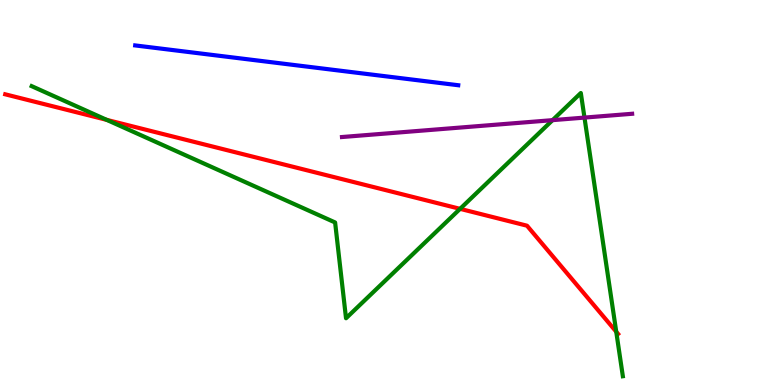[{'lines': ['blue', 'red'], 'intersections': []}, {'lines': ['green', 'red'], 'intersections': [{'x': 1.38, 'y': 6.89}, {'x': 5.94, 'y': 4.58}, {'x': 7.95, 'y': 1.38}]}, {'lines': ['purple', 'red'], 'intersections': []}, {'lines': ['blue', 'green'], 'intersections': []}, {'lines': ['blue', 'purple'], 'intersections': []}, {'lines': ['green', 'purple'], 'intersections': [{'x': 7.13, 'y': 6.88}, {'x': 7.54, 'y': 6.95}]}]